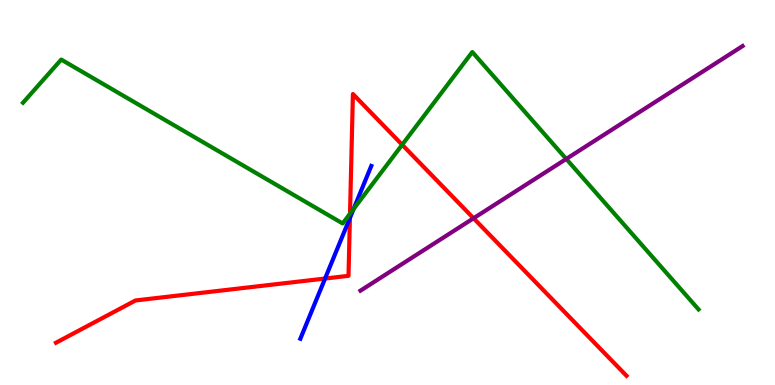[{'lines': ['blue', 'red'], 'intersections': [{'x': 4.19, 'y': 2.77}, {'x': 4.51, 'y': 4.34}]}, {'lines': ['green', 'red'], 'intersections': [{'x': 4.52, 'y': 4.45}, {'x': 5.19, 'y': 6.24}]}, {'lines': ['purple', 'red'], 'intersections': [{'x': 6.11, 'y': 4.33}]}, {'lines': ['blue', 'green'], 'intersections': [{'x': 4.56, 'y': 4.57}]}, {'lines': ['blue', 'purple'], 'intersections': []}, {'lines': ['green', 'purple'], 'intersections': [{'x': 7.31, 'y': 5.87}]}]